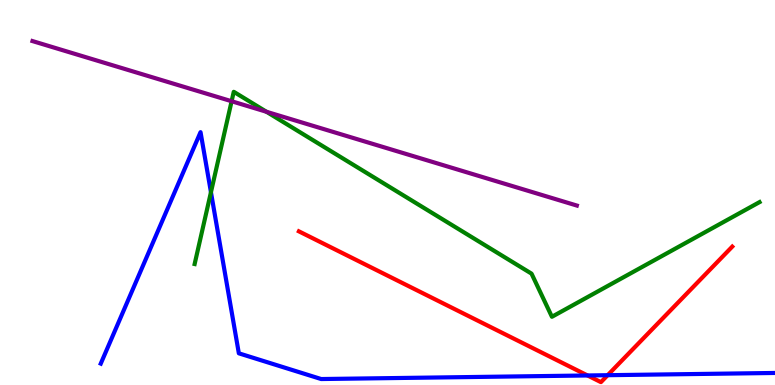[{'lines': ['blue', 'red'], 'intersections': [{'x': 7.58, 'y': 0.248}, {'x': 7.84, 'y': 0.255}]}, {'lines': ['green', 'red'], 'intersections': []}, {'lines': ['purple', 'red'], 'intersections': []}, {'lines': ['blue', 'green'], 'intersections': [{'x': 2.72, 'y': 5.01}]}, {'lines': ['blue', 'purple'], 'intersections': []}, {'lines': ['green', 'purple'], 'intersections': [{'x': 2.99, 'y': 7.37}, {'x': 3.44, 'y': 7.1}]}]